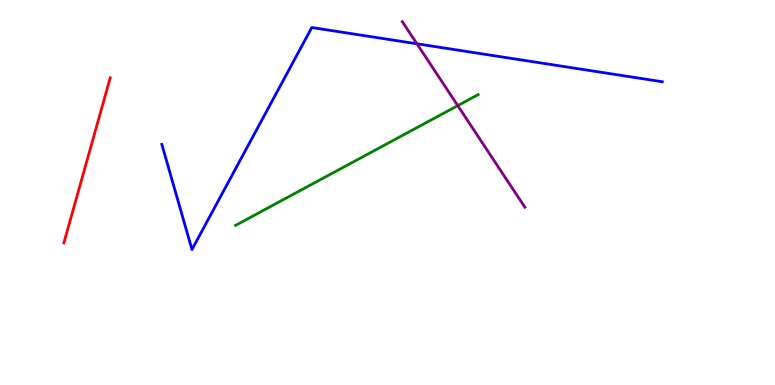[{'lines': ['blue', 'red'], 'intersections': []}, {'lines': ['green', 'red'], 'intersections': []}, {'lines': ['purple', 'red'], 'intersections': []}, {'lines': ['blue', 'green'], 'intersections': []}, {'lines': ['blue', 'purple'], 'intersections': [{'x': 5.38, 'y': 8.86}]}, {'lines': ['green', 'purple'], 'intersections': [{'x': 5.91, 'y': 7.26}]}]